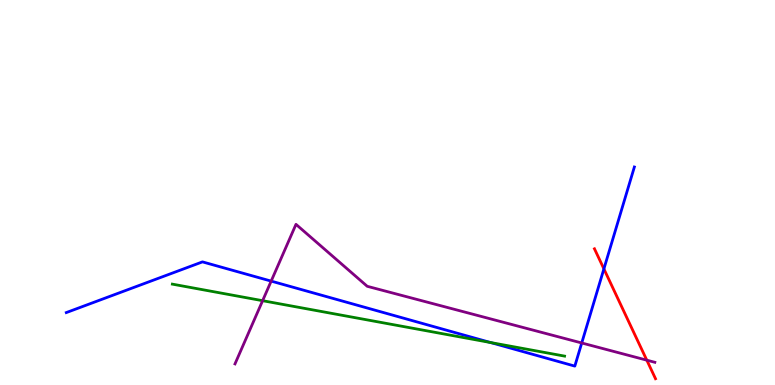[{'lines': ['blue', 'red'], 'intersections': [{'x': 7.79, 'y': 3.02}]}, {'lines': ['green', 'red'], 'intersections': []}, {'lines': ['purple', 'red'], 'intersections': [{'x': 8.35, 'y': 0.645}]}, {'lines': ['blue', 'green'], 'intersections': [{'x': 6.33, 'y': 1.1}]}, {'lines': ['blue', 'purple'], 'intersections': [{'x': 3.5, 'y': 2.7}, {'x': 7.51, 'y': 1.09}]}, {'lines': ['green', 'purple'], 'intersections': [{'x': 3.39, 'y': 2.19}]}]